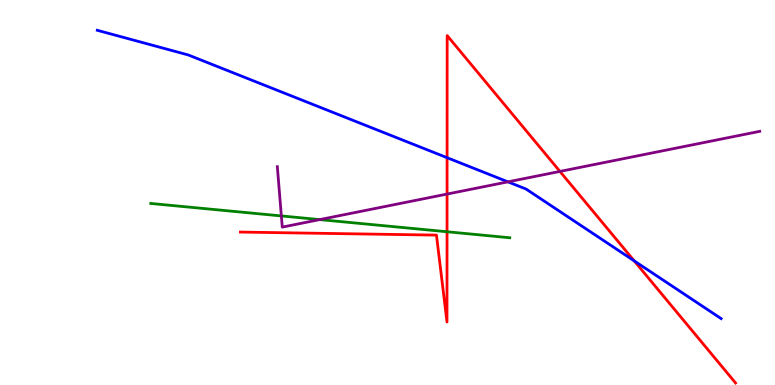[{'lines': ['blue', 'red'], 'intersections': [{'x': 5.77, 'y': 5.9}, {'x': 8.18, 'y': 3.22}]}, {'lines': ['green', 'red'], 'intersections': [{'x': 5.77, 'y': 3.98}]}, {'lines': ['purple', 'red'], 'intersections': [{'x': 5.77, 'y': 4.96}, {'x': 7.23, 'y': 5.55}]}, {'lines': ['blue', 'green'], 'intersections': []}, {'lines': ['blue', 'purple'], 'intersections': [{'x': 6.55, 'y': 5.28}]}, {'lines': ['green', 'purple'], 'intersections': [{'x': 3.63, 'y': 4.39}, {'x': 4.13, 'y': 4.3}]}]